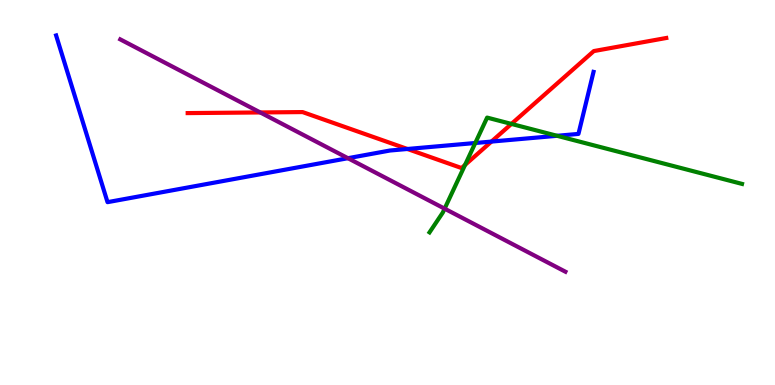[{'lines': ['blue', 'red'], 'intersections': [{'x': 5.26, 'y': 6.13}, {'x': 6.34, 'y': 6.32}]}, {'lines': ['green', 'red'], 'intersections': [{'x': 6.0, 'y': 5.72}, {'x': 6.6, 'y': 6.78}]}, {'lines': ['purple', 'red'], 'intersections': [{'x': 3.36, 'y': 7.08}]}, {'lines': ['blue', 'green'], 'intersections': [{'x': 6.13, 'y': 6.29}, {'x': 7.19, 'y': 6.47}]}, {'lines': ['blue', 'purple'], 'intersections': [{'x': 4.49, 'y': 5.89}]}, {'lines': ['green', 'purple'], 'intersections': [{'x': 5.74, 'y': 4.58}]}]